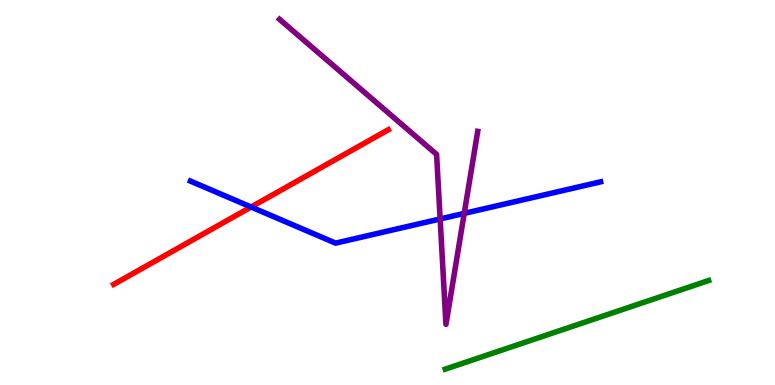[{'lines': ['blue', 'red'], 'intersections': [{'x': 3.24, 'y': 4.62}]}, {'lines': ['green', 'red'], 'intersections': []}, {'lines': ['purple', 'red'], 'intersections': []}, {'lines': ['blue', 'green'], 'intersections': []}, {'lines': ['blue', 'purple'], 'intersections': [{'x': 5.68, 'y': 4.31}, {'x': 5.99, 'y': 4.46}]}, {'lines': ['green', 'purple'], 'intersections': []}]